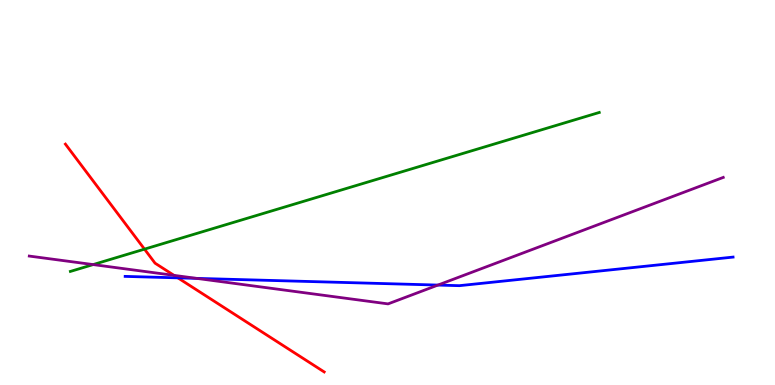[{'lines': ['blue', 'red'], 'intersections': [{'x': 2.3, 'y': 2.78}]}, {'lines': ['green', 'red'], 'intersections': [{'x': 1.86, 'y': 3.53}]}, {'lines': ['purple', 'red'], 'intersections': [{'x': 2.25, 'y': 2.85}]}, {'lines': ['blue', 'green'], 'intersections': []}, {'lines': ['blue', 'purple'], 'intersections': [{'x': 2.54, 'y': 2.77}, {'x': 5.65, 'y': 2.6}]}, {'lines': ['green', 'purple'], 'intersections': [{'x': 1.2, 'y': 3.13}]}]